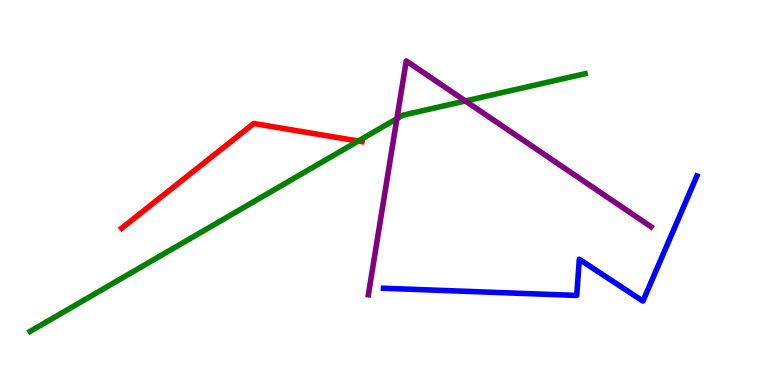[{'lines': ['blue', 'red'], 'intersections': []}, {'lines': ['green', 'red'], 'intersections': [{'x': 4.62, 'y': 6.34}]}, {'lines': ['purple', 'red'], 'intersections': []}, {'lines': ['blue', 'green'], 'intersections': []}, {'lines': ['blue', 'purple'], 'intersections': []}, {'lines': ['green', 'purple'], 'intersections': [{'x': 5.12, 'y': 6.92}, {'x': 6.0, 'y': 7.38}]}]